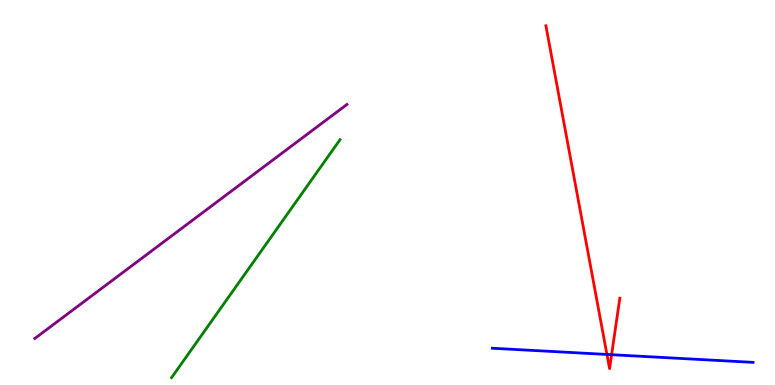[{'lines': ['blue', 'red'], 'intersections': [{'x': 7.83, 'y': 0.794}, {'x': 7.89, 'y': 0.787}]}, {'lines': ['green', 'red'], 'intersections': []}, {'lines': ['purple', 'red'], 'intersections': []}, {'lines': ['blue', 'green'], 'intersections': []}, {'lines': ['blue', 'purple'], 'intersections': []}, {'lines': ['green', 'purple'], 'intersections': []}]